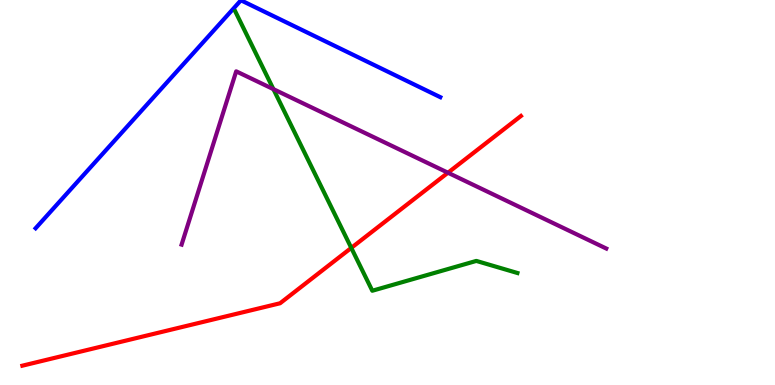[{'lines': ['blue', 'red'], 'intersections': []}, {'lines': ['green', 'red'], 'intersections': [{'x': 4.53, 'y': 3.56}]}, {'lines': ['purple', 'red'], 'intersections': [{'x': 5.78, 'y': 5.51}]}, {'lines': ['blue', 'green'], 'intersections': []}, {'lines': ['blue', 'purple'], 'intersections': []}, {'lines': ['green', 'purple'], 'intersections': [{'x': 3.53, 'y': 7.68}]}]